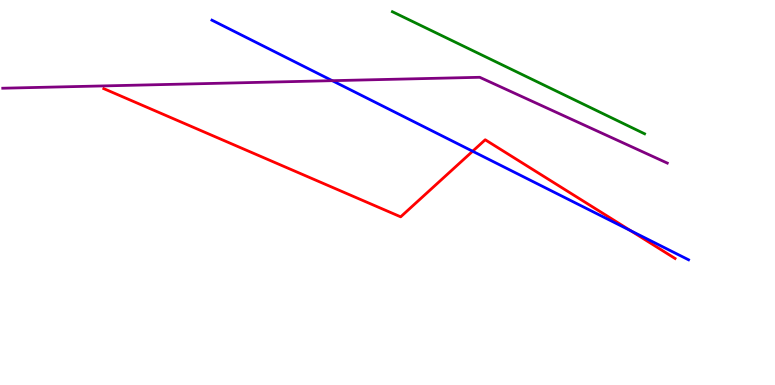[{'lines': ['blue', 'red'], 'intersections': [{'x': 6.1, 'y': 6.07}, {'x': 8.14, 'y': 4.01}]}, {'lines': ['green', 'red'], 'intersections': []}, {'lines': ['purple', 'red'], 'intersections': []}, {'lines': ['blue', 'green'], 'intersections': []}, {'lines': ['blue', 'purple'], 'intersections': [{'x': 4.29, 'y': 7.9}]}, {'lines': ['green', 'purple'], 'intersections': []}]